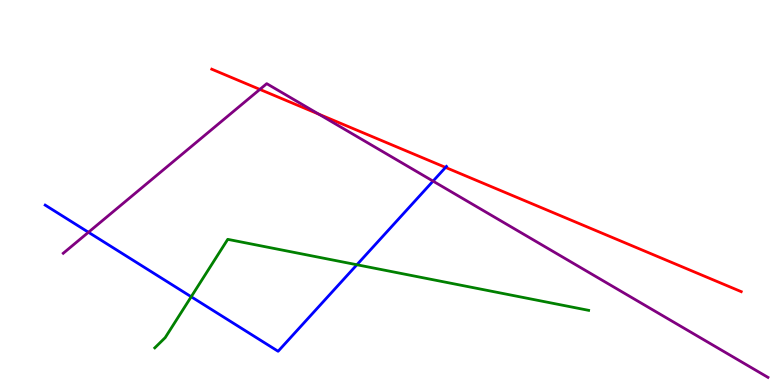[{'lines': ['blue', 'red'], 'intersections': [{'x': 5.75, 'y': 5.65}]}, {'lines': ['green', 'red'], 'intersections': []}, {'lines': ['purple', 'red'], 'intersections': [{'x': 3.35, 'y': 7.68}, {'x': 4.11, 'y': 7.04}]}, {'lines': ['blue', 'green'], 'intersections': [{'x': 2.47, 'y': 2.29}, {'x': 4.61, 'y': 3.12}]}, {'lines': ['blue', 'purple'], 'intersections': [{'x': 1.14, 'y': 3.97}, {'x': 5.59, 'y': 5.3}]}, {'lines': ['green', 'purple'], 'intersections': []}]